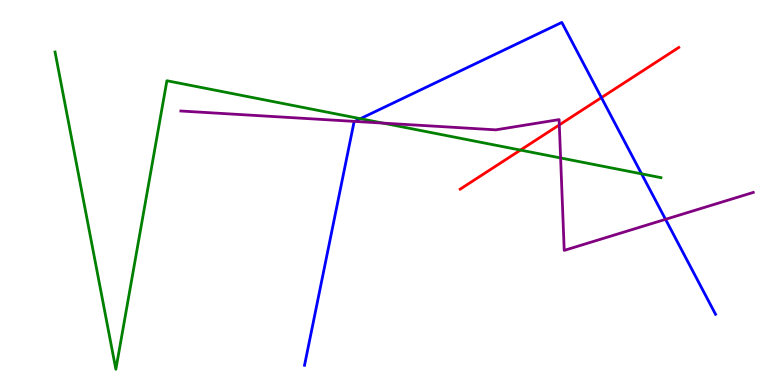[{'lines': ['blue', 'red'], 'intersections': [{'x': 7.76, 'y': 7.46}]}, {'lines': ['green', 'red'], 'intersections': [{'x': 6.72, 'y': 6.1}]}, {'lines': ['purple', 'red'], 'intersections': [{'x': 7.22, 'y': 6.76}]}, {'lines': ['blue', 'green'], 'intersections': [{'x': 4.65, 'y': 6.92}, {'x': 8.28, 'y': 5.48}]}, {'lines': ['blue', 'purple'], 'intersections': [{'x': 4.58, 'y': 6.85}, {'x': 8.59, 'y': 4.3}]}, {'lines': ['green', 'purple'], 'intersections': [{'x': 4.94, 'y': 6.8}, {'x': 7.23, 'y': 5.9}]}]